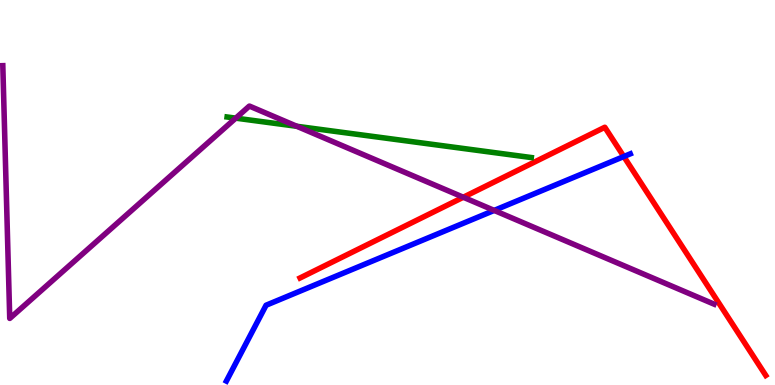[{'lines': ['blue', 'red'], 'intersections': [{'x': 8.05, 'y': 5.93}]}, {'lines': ['green', 'red'], 'intersections': []}, {'lines': ['purple', 'red'], 'intersections': [{'x': 5.98, 'y': 4.88}]}, {'lines': ['blue', 'green'], 'intersections': []}, {'lines': ['blue', 'purple'], 'intersections': [{'x': 6.38, 'y': 4.53}]}, {'lines': ['green', 'purple'], 'intersections': [{'x': 3.04, 'y': 6.93}, {'x': 3.83, 'y': 6.72}]}]